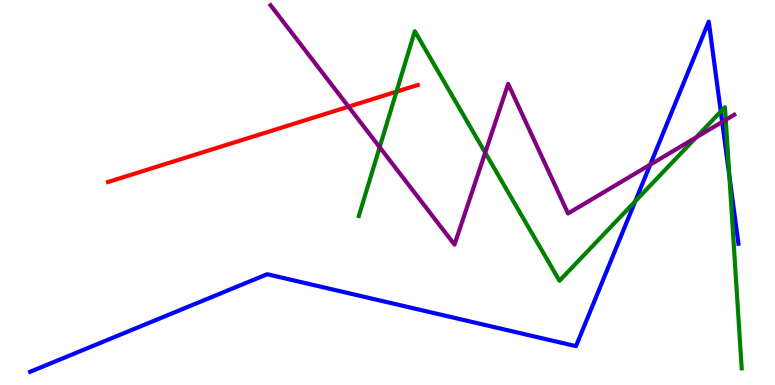[{'lines': ['blue', 'red'], 'intersections': []}, {'lines': ['green', 'red'], 'intersections': [{'x': 5.12, 'y': 7.62}]}, {'lines': ['purple', 'red'], 'intersections': [{'x': 4.5, 'y': 7.23}]}, {'lines': ['blue', 'green'], 'intersections': [{'x': 8.2, 'y': 4.77}, {'x': 9.3, 'y': 7.1}, {'x': 9.41, 'y': 5.44}]}, {'lines': ['blue', 'purple'], 'intersections': [{'x': 8.39, 'y': 5.72}, {'x': 9.32, 'y': 6.83}]}, {'lines': ['green', 'purple'], 'intersections': [{'x': 4.9, 'y': 6.18}, {'x': 6.26, 'y': 6.03}, {'x': 8.98, 'y': 6.43}, {'x': 9.36, 'y': 6.89}]}]